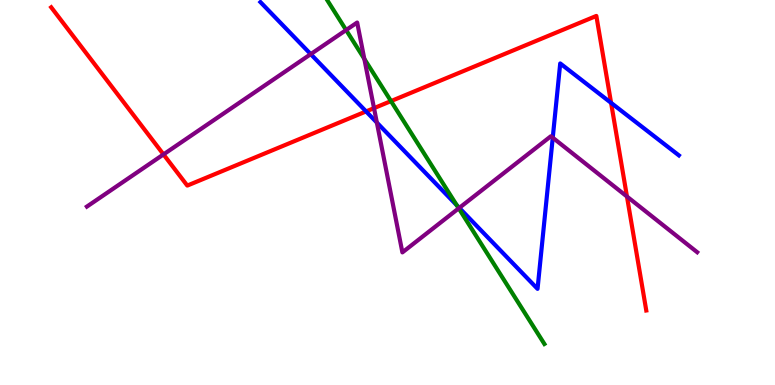[{'lines': ['blue', 'red'], 'intersections': [{'x': 4.72, 'y': 7.11}, {'x': 7.88, 'y': 7.33}]}, {'lines': ['green', 'red'], 'intersections': [{'x': 5.05, 'y': 7.37}]}, {'lines': ['purple', 'red'], 'intersections': [{'x': 2.11, 'y': 5.99}, {'x': 4.83, 'y': 7.19}, {'x': 8.09, 'y': 4.9}]}, {'lines': ['blue', 'green'], 'intersections': [{'x': 5.89, 'y': 4.67}]}, {'lines': ['blue', 'purple'], 'intersections': [{'x': 4.01, 'y': 8.59}, {'x': 4.86, 'y': 6.82}, {'x': 5.93, 'y': 4.6}, {'x': 7.13, 'y': 6.42}]}, {'lines': ['green', 'purple'], 'intersections': [{'x': 4.47, 'y': 9.22}, {'x': 4.7, 'y': 8.47}, {'x': 5.92, 'y': 4.59}]}]